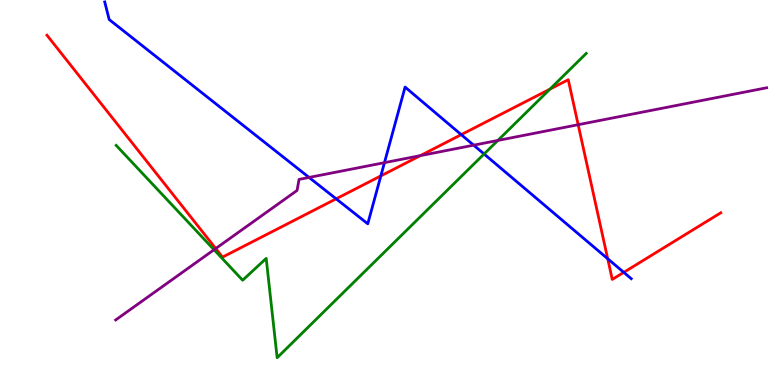[{'lines': ['blue', 'red'], 'intersections': [{'x': 4.34, 'y': 4.84}, {'x': 4.91, 'y': 5.43}, {'x': 5.95, 'y': 6.5}, {'x': 7.84, 'y': 3.28}, {'x': 8.05, 'y': 2.93}]}, {'lines': ['green', 'red'], 'intersections': [{'x': 7.1, 'y': 7.68}]}, {'lines': ['purple', 'red'], 'intersections': [{'x': 2.78, 'y': 3.54}, {'x': 5.42, 'y': 5.96}, {'x': 7.46, 'y': 6.76}]}, {'lines': ['blue', 'green'], 'intersections': [{'x': 6.25, 'y': 6.0}]}, {'lines': ['blue', 'purple'], 'intersections': [{'x': 3.99, 'y': 5.39}, {'x': 4.96, 'y': 5.78}, {'x': 6.11, 'y': 6.23}]}, {'lines': ['green', 'purple'], 'intersections': [{'x': 2.76, 'y': 3.51}, {'x': 6.42, 'y': 6.35}]}]